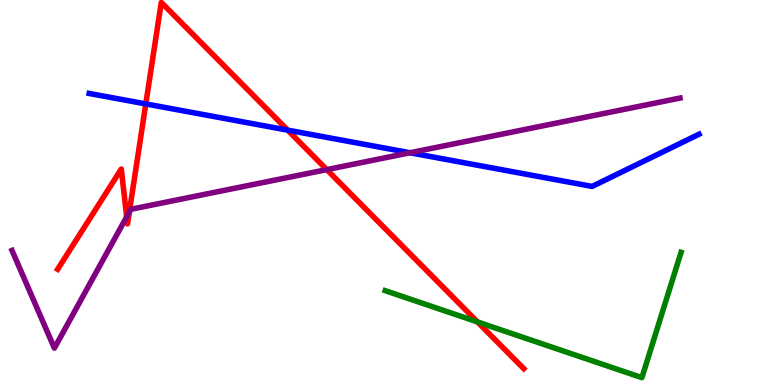[{'lines': ['blue', 'red'], 'intersections': [{'x': 1.88, 'y': 7.3}, {'x': 3.71, 'y': 6.62}]}, {'lines': ['green', 'red'], 'intersections': [{'x': 6.16, 'y': 1.64}]}, {'lines': ['purple', 'red'], 'intersections': [{'x': 1.63, 'y': 4.37}, {'x': 1.67, 'y': 4.49}, {'x': 4.22, 'y': 5.59}]}, {'lines': ['blue', 'green'], 'intersections': []}, {'lines': ['blue', 'purple'], 'intersections': [{'x': 5.29, 'y': 6.03}]}, {'lines': ['green', 'purple'], 'intersections': []}]